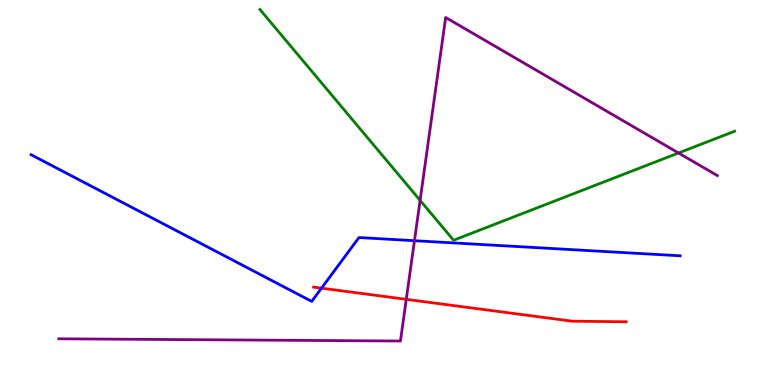[{'lines': ['blue', 'red'], 'intersections': [{'x': 4.15, 'y': 2.52}]}, {'lines': ['green', 'red'], 'intersections': []}, {'lines': ['purple', 'red'], 'intersections': [{'x': 5.24, 'y': 2.23}]}, {'lines': ['blue', 'green'], 'intersections': []}, {'lines': ['blue', 'purple'], 'intersections': [{'x': 5.35, 'y': 3.75}]}, {'lines': ['green', 'purple'], 'intersections': [{'x': 5.42, 'y': 4.8}, {'x': 8.76, 'y': 6.03}]}]